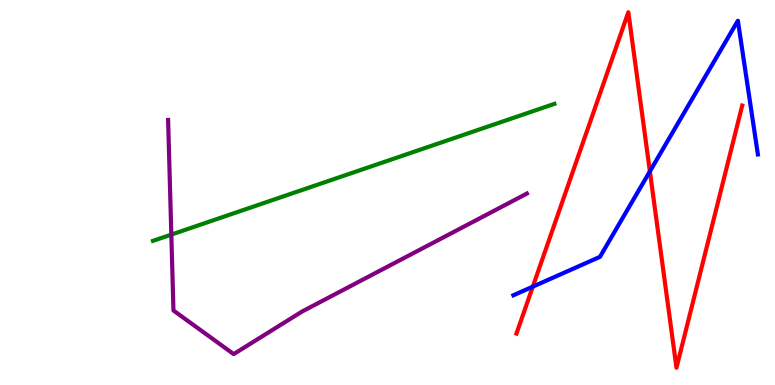[{'lines': ['blue', 'red'], 'intersections': [{'x': 6.88, 'y': 2.55}, {'x': 8.39, 'y': 5.55}]}, {'lines': ['green', 'red'], 'intersections': []}, {'lines': ['purple', 'red'], 'intersections': []}, {'lines': ['blue', 'green'], 'intersections': []}, {'lines': ['blue', 'purple'], 'intersections': []}, {'lines': ['green', 'purple'], 'intersections': [{'x': 2.21, 'y': 3.91}]}]